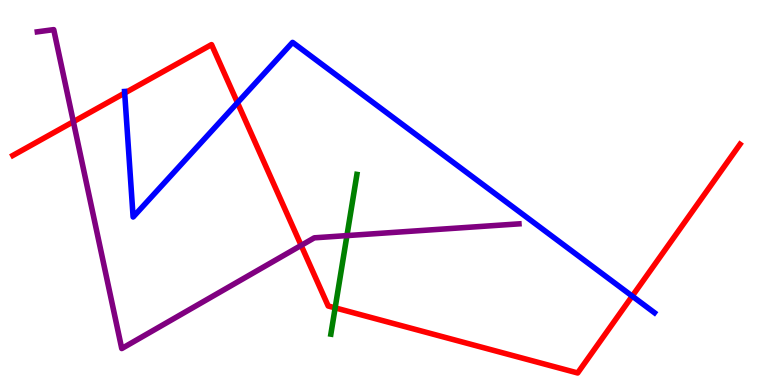[{'lines': ['blue', 'red'], 'intersections': [{'x': 1.61, 'y': 7.58}, {'x': 3.06, 'y': 7.33}, {'x': 8.16, 'y': 2.31}]}, {'lines': ['green', 'red'], 'intersections': [{'x': 4.32, 'y': 2.0}]}, {'lines': ['purple', 'red'], 'intersections': [{'x': 0.947, 'y': 6.84}, {'x': 3.89, 'y': 3.63}]}, {'lines': ['blue', 'green'], 'intersections': []}, {'lines': ['blue', 'purple'], 'intersections': []}, {'lines': ['green', 'purple'], 'intersections': [{'x': 4.48, 'y': 3.88}]}]